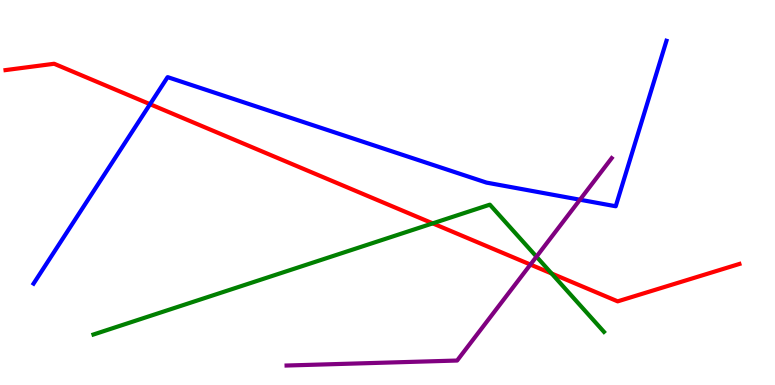[{'lines': ['blue', 'red'], 'intersections': [{'x': 1.94, 'y': 7.29}]}, {'lines': ['green', 'red'], 'intersections': [{'x': 5.58, 'y': 4.2}, {'x': 7.12, 'y': 2.9}]}, {'lines': ['purple', 'red'], 'intersections': [{'x': 6.84, 'y': 3.13}]}, {'lines': ['blue', 'green'], 'intersections': []}, {'lines': ['blue', 'purple'], 'intersections': [{'x': 7.48, 'y': 4.81}]}, {'lines': ['green', 'purple'], 'intersections': [{'x': 6.92, 'y': 3.33}]}]